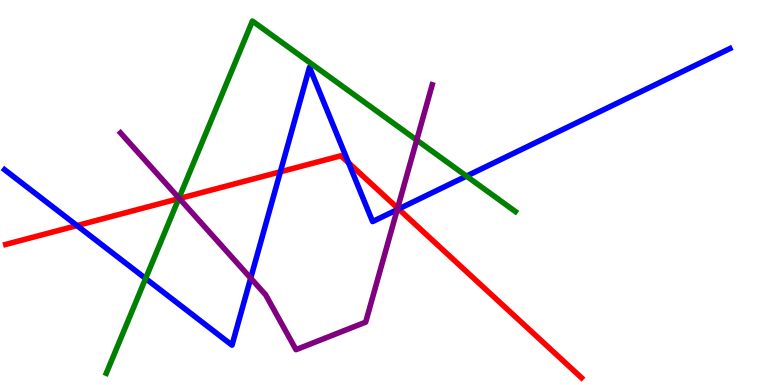[{'lines': ['blue', 'red'], 'intersections': [{'x': 0.994, 'y': 4.14}, {'x': 3.62, 'y': 5.54}, {'x': 4.5, 'y': 5.77}, {'x': 5.14, 'y': 4.57}]}, {'lines': ['green', 'red'], 'intersections': [{'x': 2.31, 'y': 4.84}]}, {'lines': ['purple', 'red'], 'intersections': [{'x': 2.31, 'y': 4.84}, {'x': 5.13, 'y': 4.59}]}, {'lines': ['blue', 'green'], 'intersections': [{'x': 1.88, 'y': 2.77}, {'x': 6.02, 'y': 5.43}]}, {'lines': ['blue', 'purple'], 'intersections': [{'x': 3.23, 'y': 2.78}, {'x': 5.13, 'y': 4.55}]}, {'lines': ['green', 'purple'], 'intersections': [{'x': 2.31, 'y': 4.85}, {'x': 5.38, 'y': 6.36}]}]